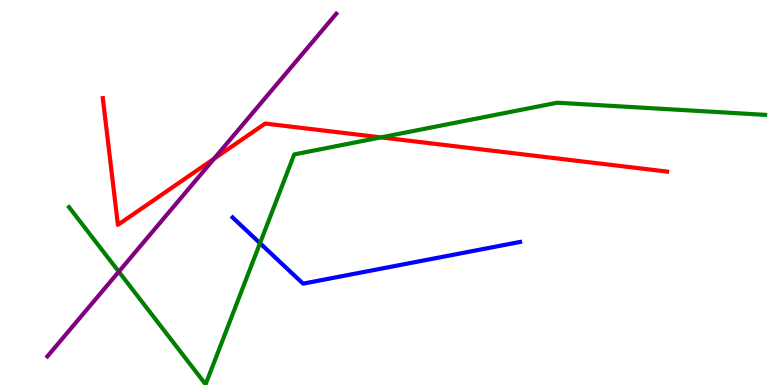[{'lines': ['blue', 'red'], 'intersections': []}, {'lines': ['green', 'red'], 'intersections': [{'x': 4.91, 'y': 6.43}]}, {'lines': ['purple', 'red'], 'intersections': [{'x': 2.76, 'y': 5.88}]}, {'lines': ['blue', 'green'], 'intersections': [{'x': 3.35, 'y': 3.68}]}, {'lines': ['blue', 'purple'], 'intersections': []}, {'lines': ['green', 'purple'], 'intersections': [{'x': 1.53, 'y': 2.94}]}]